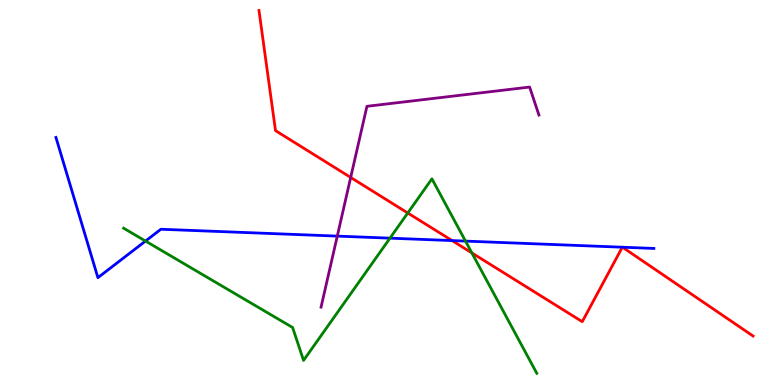[{'lines': ['blue', 'red'], 'intersections': [{'x': 5.83, 'y': 3.75}, {'x': 8.03, 'y': 3.58}, {'x': 8.03, 'y': 3.58}]}, {'lines': ['green', 'red'], 'intersections': [{'x': 5.26, 'y': 4.47}, {'x': 6.09, 'y': 3.43}]}, {'lines': ['purple', 'red'], 'intersections': [{'x': 4.52, 'y': 5.39}]}, {'lines': ['blue', 'green'], 'intersections': [{'x': 1.88, 'y': 3.74}, {'x': 5.03, 'y': 3.81}, {'x': 6.01, 'y': 3.74}]}, {'lines': ['blue', 'purple'], 'intersections': [{'x': 4.35, 'y': 3.87}]}, {'lines': ['green', 'purple'], 'intersections': []}]